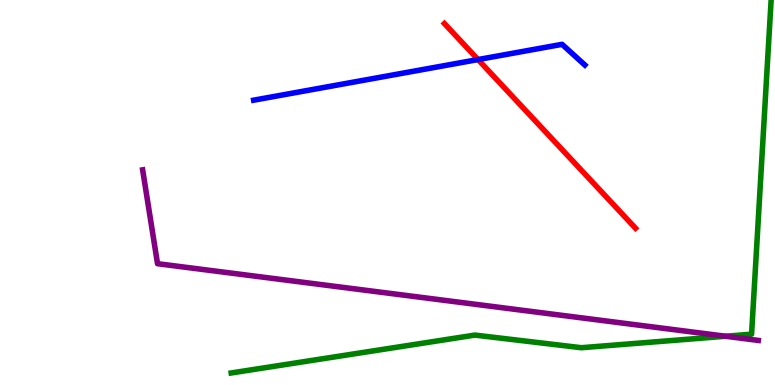[{'lines': ['blue', 'red'], 'intersections': [{'x': 6.17, 'y': 8.45}]}, {'lines': ['green', 'red'], 'intersections': []}, {'lines': ['purple', 'red'], 'intersections': []}, {'lines': ['blue', 'green'], 'intersections': []}, {'lines': ['blue', 'purple'], 'intersections': []}, {'lines': ['green', 'purple'], 'intersections': [{'x': 9.36, 'y': 1.27}]}]